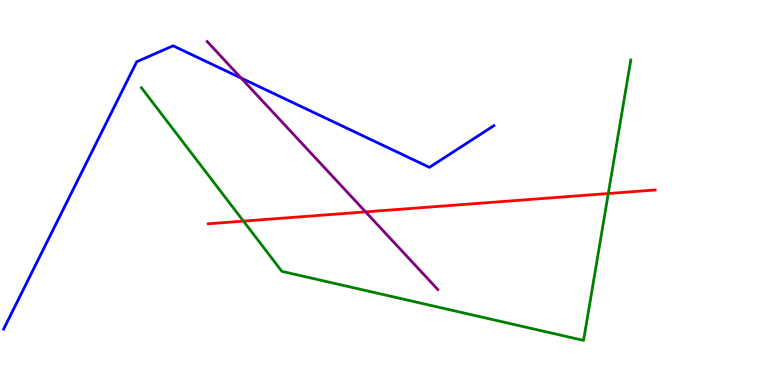[{'lines': ['blue', 'red'], 'intersections': []}, {'lines': ['green', 'red'], 'intersections': [{'x': 3.14, 'y': 4.26}, {'x': 7.85, 'y': 4.97}]}, {'lines': ['purple', 'red'], 'intersections': [{'x': 4.72, 'y': 4.5}]}, {'lines': ['blue', 'green'], 'intersections': []}, {'lines': ['blue', 'purple'], 'intersections': [{'x': 3.11, 'y': 7.97}]}, {'lines': ['green', 'purple'], 'intersections': []}]